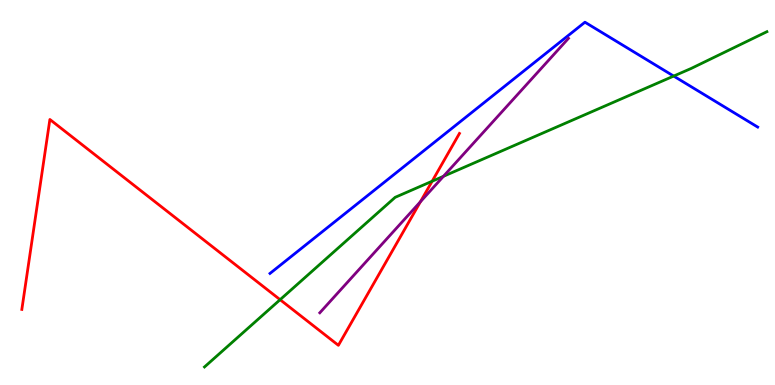[{'lines': ['blue', 'red'], 'intersections': []}, {'lines': ['green', 'red'], 'intersections': [{'x': 3.61, 'y': 2.22}, {'x': 5.58, 'y': 5.29}]}, {'lines': ['purple', 'red'], 'intersections': [{'x': 5.43, 'y': 4.76}]}, {'lines': ['blue', 'green'], 'intersections': [{'x': 8.69, 'y': 8.02}]}, {'lines': ['blue', 'purple'], 'intersections': []}, {'lines': ['green', 'purple'], 'intersections': [{'x': 5.72, 'y': 5.42}]}]